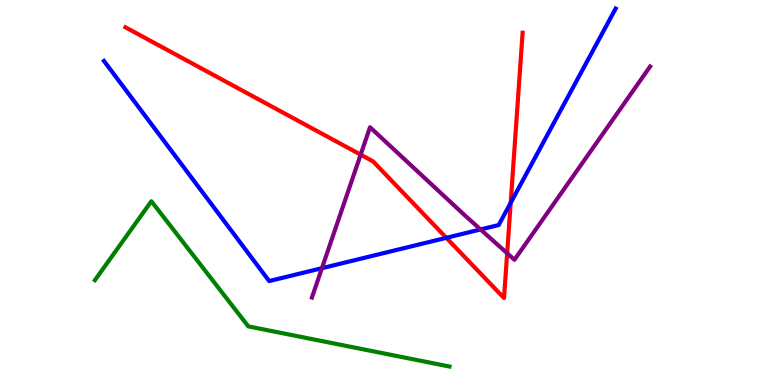[{'lines': ['blue', 'red'], 'intersections': [{'x': 5.76, 'y': 3.82}, {'x': 6.59, 'y': 4.73}]}, {'lines': ['green', 'red'], 'intersections': []}, {'lines': ['purple', 'red'], 'intersections': [{'x': 4.65, 'y': 5.98}, {'x': 6.54, 'y': 3.42}]}, {'lines': ['blue', 'green'], 'intersections': []}, {'lines': ['blue', 'purple'], 'intersections': [{'x': 4.15, 'y': 3.03}, {'x': 6.2, 'y': 4.04}]}, {'lines': ['green', 'purple'], 'intersections': []}]